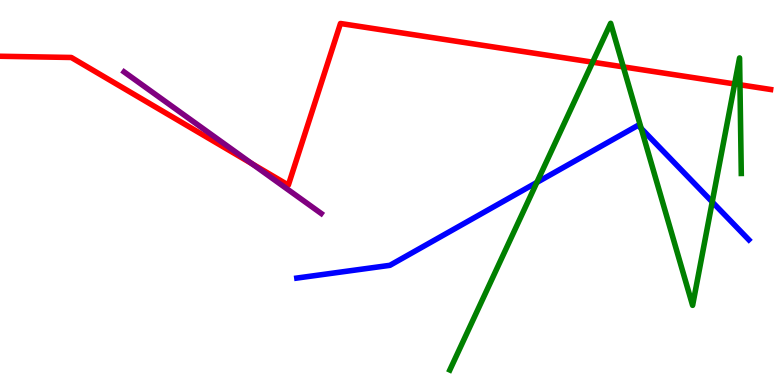[{'lines': ['blue', 'red'], 'intersections': []}, {'lines': ['green', 'red'], 'intersections': [{'x': 7.65, 'y': 8.39}, {'x': 8.04, 'y': 8.26}, {'x': 9.48, 'y': 7.82}, {'x': 9.55, 'y': 7.8}]}, {'lines': ['purple', 'red'], 'intersections': [{'x': 3.25, 'y': 5.75}]}, {'lines': ['blue', 'green'], 'intersections': [{'x': 6.93, 'y': 5.26}, {'x': 8.27, 'y': 6.67}, {'x': 9.19, 'y': 4.76}]}, {'lines': ['blue', 'purple'], 'intersections': []}, {'lines': ['green', 'purple'], 'intersections': []}]